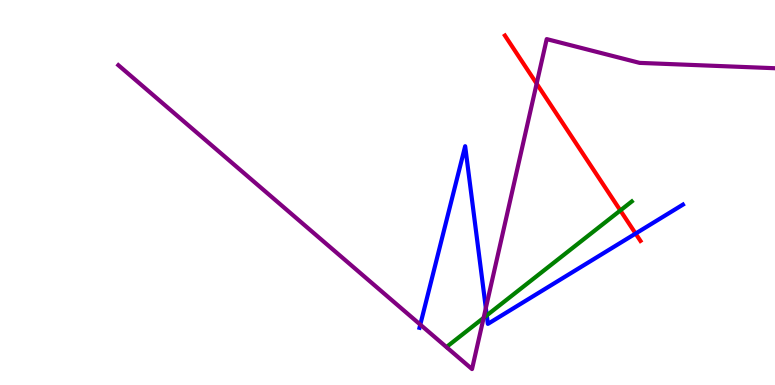[{'lines': ['blue', 'red'], 'intersections': [{'x': 8.2, 'y': 3.93}]}, {'lines': ['green', 'red'], 'intersections': [{'x': 8.0, 'y': 4.53}]}, {'lines': ['purple', 'red'], 'intersections': [{'x': 6.92, 'y': 7.83}]}, {'lines': ['blue', 'green'], 'intersections': [{'x': 6.28, 'y': 1.81}]}, {'lines': ['blue', 'purple'], 'intersections': [{'x': 5.42, 'y': 1.57}, {'x': 6.27, 'y': 2.0}]}, {'lines': ['green', 'purple'], 'intersections': [{'x': 6.24, 'y': 1.74}]}]